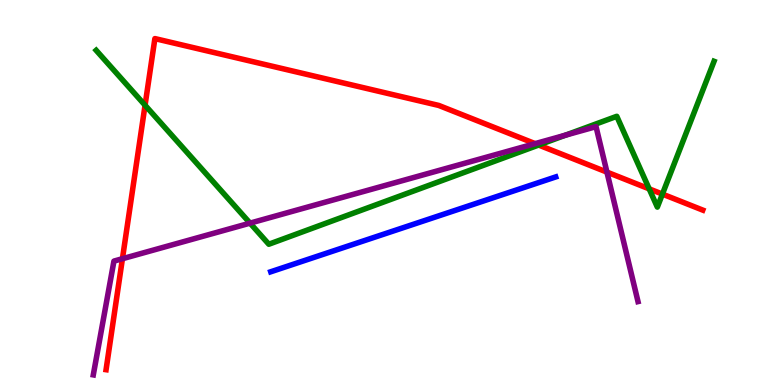[{'lines': ['blue', 'red'], 'intersections': []}, {'lines': ['green', 'red'], 'intersections': [{'x': 1.87, 'y': 7.27}, {'x': 6.95, 'y': 6.23}, {'x': 8.38, 'y': 5.09}, {'x': 8.55, 'y': 4.96}]}, {'lines': ['purple', 'red'], 'intersections': [{'x': 1.58, 'y': 3.28}, {'x': 6.9, 'y': 6.27}, {'x': 7.83, 'y': 5.53}]}, {'lines': ['blue', 'green'], 'intersections': []}, {'lines': ['blue', 'purple'], 'intersections': []}, {'lines': ['green', 'purple'], 'intersections': [{'x': 3.23, 'y': 4.2}, {'x': 7.3, 'y': 6.49}]}]